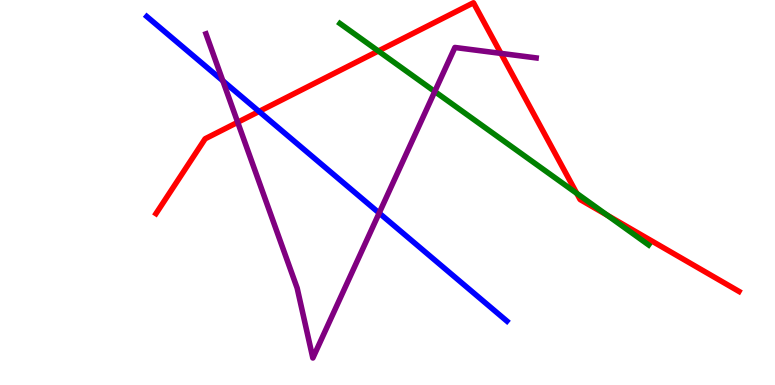[{'lines': ['blue', 'red'], 'intersections': [{'x': 3.34, 'y': 7.11}]}, {'lines': ['green', 'red'], 'intersections': [{'x': 4.88, 'y': 8.67}, {'x': 7.44, 'y': 4.98}, {'x': 7.83, 'y': 4.41}]}, {'lines': ['purple', 'red'], 'intersections': [{'x': 3.07, 'y': 6.82}, {'x': 6.46, 'y': 8.61}]}, {'lines': ['blue', 'green'], 'intersections': []}, {'lines': ['blue', 'purple'], 'intersections': [{'x': 2.88, 'y': 7.9}, {'x': 4.89, 'y': 4.47}]}, {'lines': ['green', 'purple'], 'intersections': [{'x': 5.61, 'y': 7.62}]}]